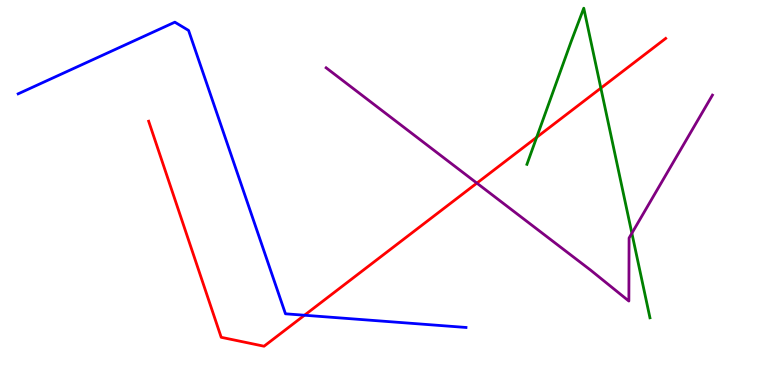[{'lines': ['blue', 'red'], 'intersections': [{'x': 3.93, 'y': 1.81}]}, {'lines': ['green', 'red'], 'intersections': [{'x': 6.92, 'y': 6.43}, {'x': 7.75, 'y': 7.71}]}, {'lines': ['purple', 'red'], 'intersections': [{'x': 6.15, 'y': 5.24}]}, {'lines': ['blue', 'green'], 'intersections': []}, {'lines': ['blue', 'purple'], 'intersections': []}, {'lines': ['green', 'purple'], 'intersections': [{'x': 8.15, 'y': 3.94}]}]